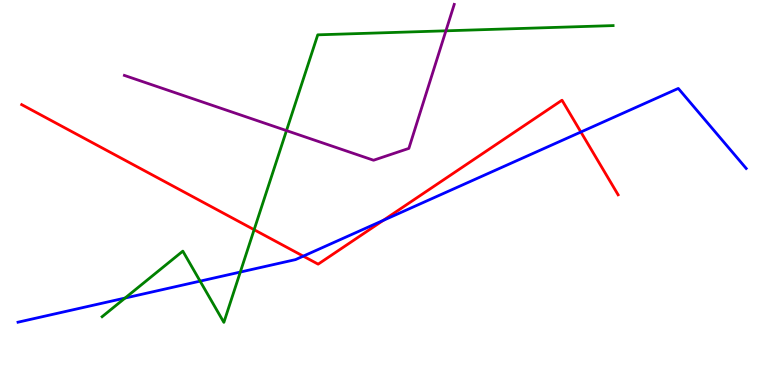[{'lines': ['blue', 'red'], 'intersections': [{'x': 3.91, 'y': 3.35}, {'x': 4.95, 'y': 4.28}, {'x': 7.5, 'y': 6.57}]}, {'lines': ['green', 'red'], 'intersections': [{'x': 3.28, 'y': 4.03}]}, {'lines': ['purple', 'red'], 'intersections': []}, {'lines': ['blue', 'green'], 'intersections': [{'x': 1.61, 'y': 2.26}, {'x': 2.58, 'y': 2.7}, {'x': 3.1, 'y': 2.93}]}, {'lines': ['blue', 'purple'], 'intersections': []}, {'lines': ['green', 'purple'], 'intersections': [{'x': 3.7, 'y': 6.61}, {'x': 5.75, 'y': 9.2}]}]